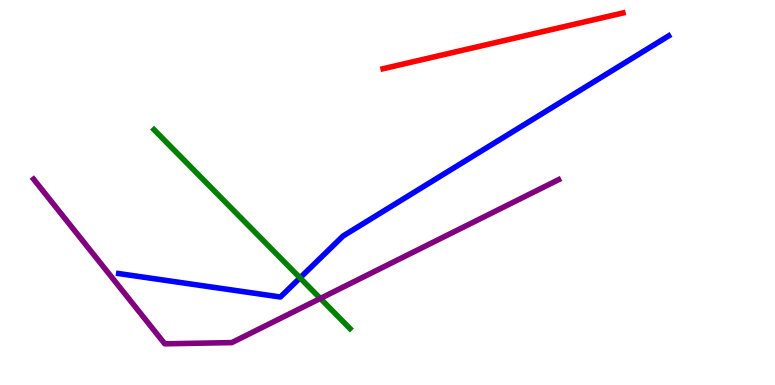[{'lines': ['blue', 'red'], 'intersections': []}, {'lines': ['green', 'red'], 'intersections': []}, {'lines': ['purple', 'red'], 'intersections': []}, {'lines': ['blue', 'green'], 'intersections': [{'x': 3.87, 'y': 2.78}]}, {'lines': ['blue', 'purple'], 'intersections': []}, {'lines': ['green', 'purple'], 'intersections': [{'x': 4.13, 'y': 2.25}]}]